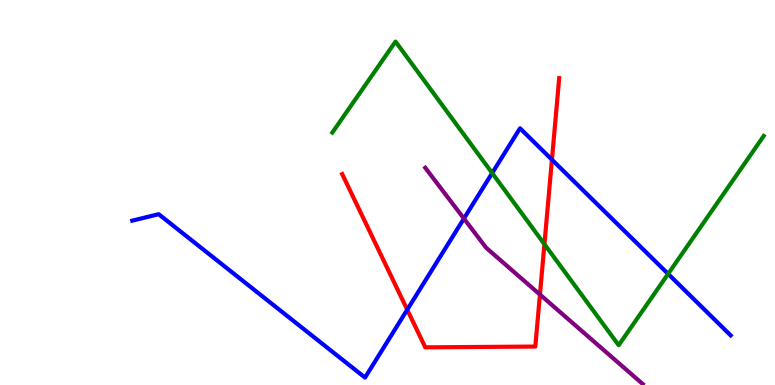[{'lines': ['blue', 'red'], 'intersections': [{'x': 5.25, 'y': 1.96}, {'x': 7.12, 'y': 5.85}]}, {'lines': ['green', 'red'], 'intersections': [{'x': 7.02, 'y': 3.66}]}, {'lines': ['purple', 'red'], 'intersections': [{'x': 6.97, 'y': 2.35}]}, {'lines': ['blue', 'green'], 'intersections': [{'x': 6.35, 'y': 5.5}, {'x': 8.62, 'y': 2.89}]}, {'lines': ['blue', 'purple'], 'intersections': [{'x': 5.99, 'y': 4.32}]}, {'lines': ['green', 'purple'], 'intersections': []}]